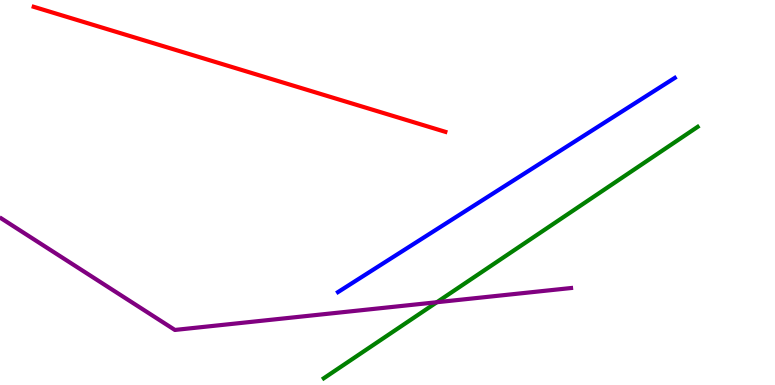[{'lines': ['blue', 'red'], 'intersections': []}, {'lines': ['green', 'red'], 'intersections': []}, {'lines': ['purple', 'red'], 'intersections': []}, {'lines': ['blue', 'green'], 'intersections': []}, {'lines': ['blue', 'purple'], 'intersections': []}, {'lines': ['green', 'purple'], 'intersections': [{'x': 5.64, 'y': 2.15}]}]